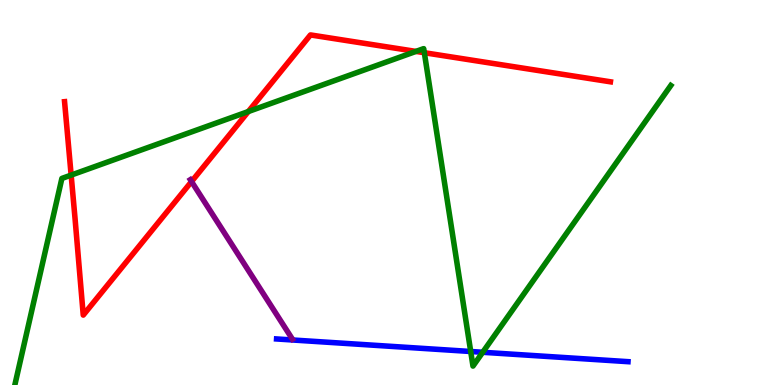[{'lines': ['blue', 'red'], 'intersections': []}, {'lines': ['green', 'red'], 'intersections': [{'x': 0.918, 'y': 5.45}, {'x': 3.2, 'y': 7.1}, {'x': 5.37, 'y': 8.66}, {'x': 5.48, 'y': 8.63}]}, {'lines': ['purple', 'red'], 'intersections': [{'x': 2.47, 'y': 5.28}]}, {'lines': ['blue', 'green'], 'intersections': [{'x': 6.07, 'y': 0.87}, {'x': 6.23, 'y': 0.85}]}, {'lines': ['blue', 'purple'], 'intersections': []}, {'lines': ['green', 'purple'], 'intersections': []}]